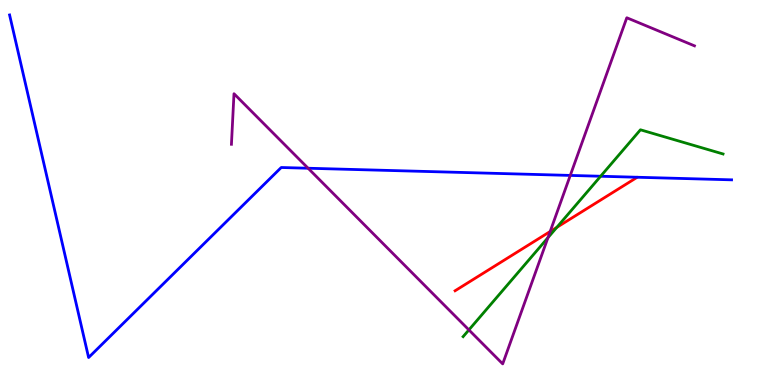[{'lines': ['blue', 'red'], 'intersections': []}, {'lines': ['green', 'red'], 'intersections': [{'x': 7.18, 'y': 4.09}]}, {'lines': ['purple', 'red'], 'intersections': [{'x': 7.1, 'y': 3.99}]}, {'lines': ['blue', 'green'], 'intersections': [{'x': 7.75, 'y': 5.42}]}, {'lines': ['blue', 'purple'], 'intersections': [{'x': 3.98, 'y': 5.63}, {'x': 7.36, 'y': 5.44}]}, {'lines': ['green', 'purple'], 'intersections': [{'x': 6.05, 'y': 1.43}, {'x': 7.07, 'y': 3.83}]}]